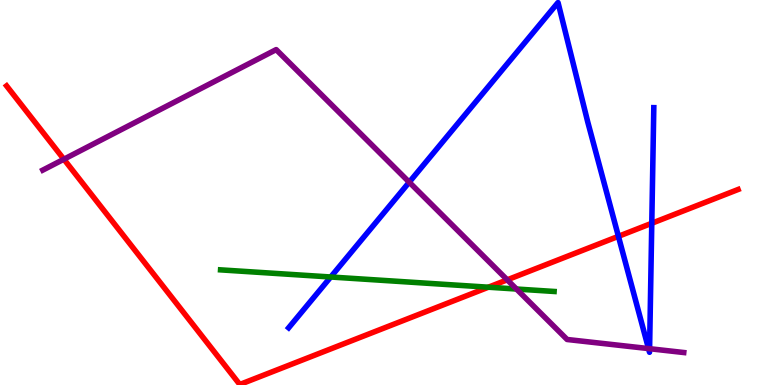[{'lines': ['blue', 'red'], 'intersections': [{'x': 7.98, 'y': 3.86}, {'x': 8.41, 'y': 4.2}]}, {'lines': ['green', 'red'], 'intersections': [{'x': 6.3, 'y': 2.54}]}, {'lines': ['purple', 'red'], 'intersections': [{'x': 0.824, 'y': 5.86}, {'x': 6.54, 'y': 2.73}]}, {'lines': ['blue', 'green'], 'intersections': [{'x': 4.27, 'y': 2.81}]}, {'lines': ['blue', 'purple'], 'intersections': [{'x': 5.28, 'y': 5.27}, {'x': 8.37, 'y': 0.946}, {'x': 8.38, 'y': 0.943}]}, {'lines': ['green', 'purple'], 'intersections': [{'x': 6.66, 'y': 2.49}]}]